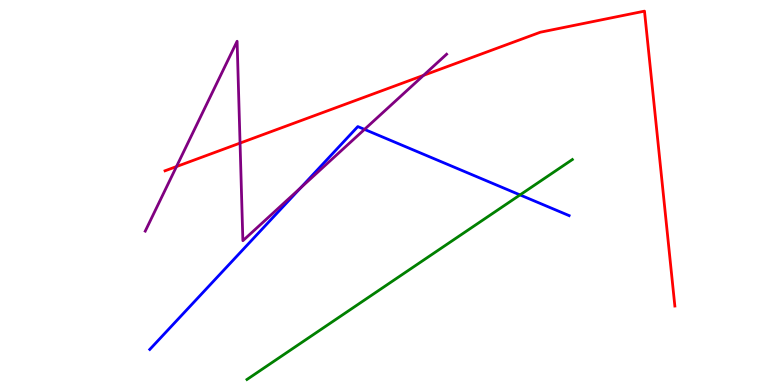[{'lines': ['blue', 'red'], 'intersections': []}, {'lines': ['green', 'red'], 'intersections': []}, {'lines': ['purple', 'red'], 'intersections': [{'x': 2.28, 'y': 5.67}, {'x': 3.1, 'y': 6.28}, {'x': 5.46, 'y': 8.04}]}, {'lines': ['blue', 'green'], 'intersections': [{'x': 6.71, 'y': 4.94}]}, {'lines': ['blue', 'purple'], 'intersections': [{'x': 3.88, 'y': 5.12}, {'x': 4.7, 'y': 6.64}]}, {'lines': ['green', 'purple'], 'intersections': []}]